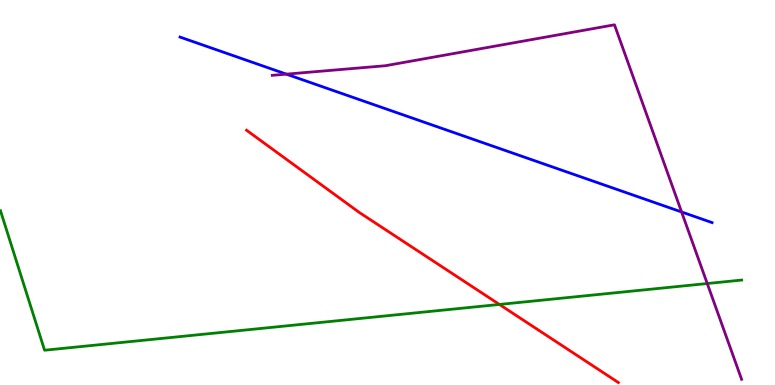[{'lines': ['blue', 'red'], 'intersections': []}, {'lines': ['green', 'red'], 'intersections': [{'x': 6.44, 'y': 2.09}]}, {'lines': ['purple', 'red'], 'intersections': []}, {'lines': ['blue', 'green'], 'intersections': []}, {'lines': ['blue', 'purple'], 'intersections': [{'x': 3.69, 'y': 8.07}, {'x': 8.79, 'y': 4.49}]}, {'lines': ['green', 'purple'], 'intersections': [{'x': 9.13, 'y': 2.64}]}]